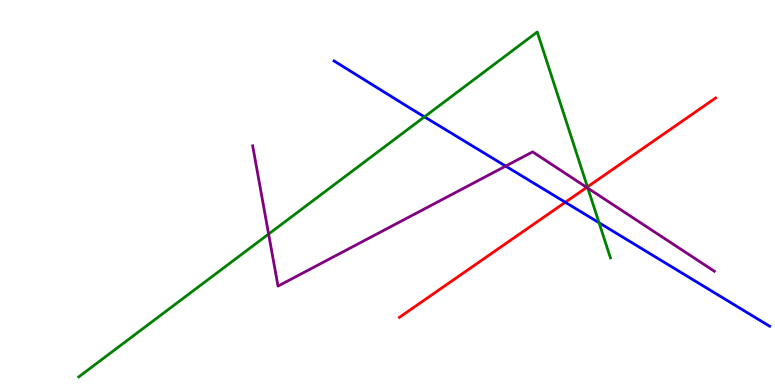[{'lines': ['blue', 'red'], 'intersections': [{'x': 7.29, 'y': 4.75}]}, {'lines': ['green', 'red'], 'intersections': [{'x': 7.58, 'y': 5.15}]}, {'lines': ['purple', 'red'], 'intersections': [{'x': 7.57, 'y': 5.13}]}, {'lines': ['blue', 'green'], 'intersections': [{'x': 5.48, 'y': 6.97}, {'x': 7.73, 'y': 4.21}]}, {'lines': ['blue', 'purple'], 'intersections': [{'x': 6.52, 'y': 5.69}]}, {'lines': ['green', 'purple'], 'intersections': [{'x': 3.47, 'y': 3.92}, {'x': 7.59, 'y': 5.11}]}]